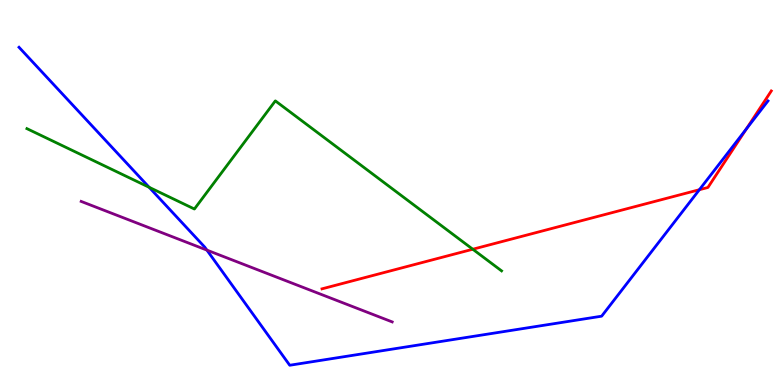[{'lines': ['blue', 'red'], 'intersections': [{'x': 9.02, 'y': 5.07}, {'x': 9.63, 'y': 6.65}]}, {'lines': ['green', 'red'], 'intersections': [{'x': 6.1, 'y': 3.53}]}, {'lines': ['purple', 'red'], 'intersections': []}, {'lines': ['blue', 'green'], 'intersections': [{'x': 1.92, 'y': 5.14}]}, {'lines': ['blue', 'purple'], 'intersections': [{'x': 2.67, 'y': 3.5}]}, {'lines': ['green', 'purple'], 'intersections': []}]